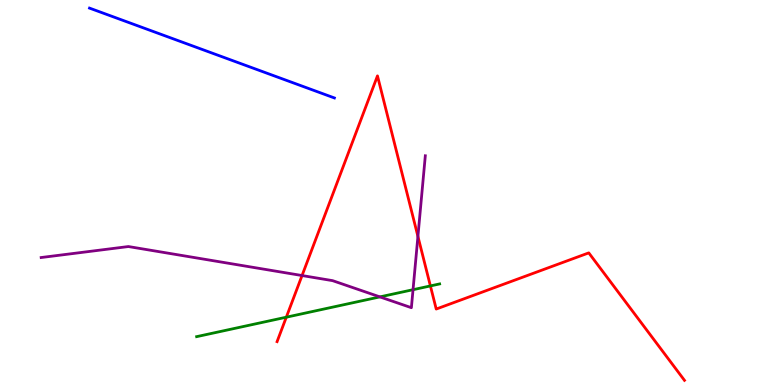[{'lines': ['blue', 'red'], 'intersections': []}, {'lines': ['green', 'red'], 'intersections': [{'x': 3.69, 'y': 1.76}, {'x': 5.55, 'y': 2.57}]}, {'lines': ['purple', 'red'], 'intersections': [{'x': 3.9, 'y': 2.84}, {'x': 5.39, 'y': 3.86}]}, {'lines': ['blue', 'green'], 'intersections': []}, {'lines': ['blue', 'purple'], 'intersections': []}, {'lines': ['green', 'purple'], 'intersections': [{'x': 4.9, 'y': 2.29}, {'x': 5.33, 'y': 2.48}]}]